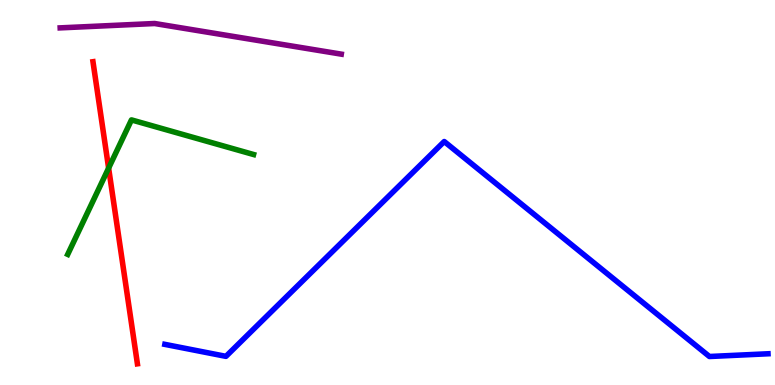[{'lines': ['blue', 'red'], 'intersections': []}, {'lines': ['green', 'red'], 'intersections': [{'x': 1.4, 'y': 5.63}]}, {'lines': ['purple', 'red'], 'intersections': []}, {'lines': ['blue', 'green'], 'intersections': []}, {'lines': ['blue', 'purple'], 'intersections': []}, {'lines': ['green', 'purple'], 'intersections': []}]